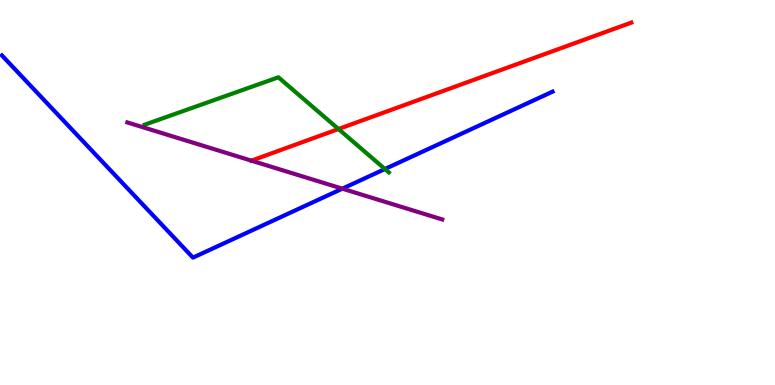[{'lines': ['blue', 'red'], 'intersections': []}, {'lines': ['green', 'red'], 'intersections': [{'x': 4.37, 'y': 6.65}]}, {'lines': ['purple', 'red'], 'intersections': [{'x': 3.24, 'y': 5.83}]}, {'lines': ['blue', 'green'], 'intersections': [{'x': 4.97, 'y': 5.61}]}, {'lines': ['blue', 'purple'], 'intersections': [{'x': 4.42, 'y': 5.1}]}, {'lines': ['green', 'purple'], 'intersections': []}]